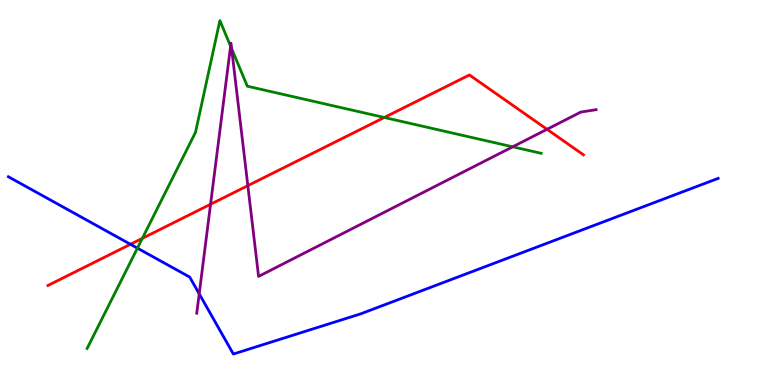[{'lines': ['blue', 'red'], 'intersections': [{'x': 1.68, 'y': 3.65}]}, {'lines': ['green', 'red'], 'intersections': [{'x': 1.84, 'y': 3.81}, {'x': 4.96, 'y': 6.95}]}, {'lines': ['purple', 'red'], 'intersections': [{'x': 2.72, 'y': 4.69}, {'x': 3.2, 'y': 5.18}, {'x': 7.06, 'y': 6.64}]}, {'lines': ['blue', 'green'], 'intersections': [{'x': 1.77, 'y': 3.55}]}, {'lines': ['blue', 'purple'], 'intersections': [{'x': 2.57, 'y': 2.37}]}, {'lines': ['green', 'purple'], 'intersections': [{'x': 2.98, 'y': 8.8}, {'x': 2.99, 'y': 8.74}, {'x': 6.62, 'y': 6.19}]}]